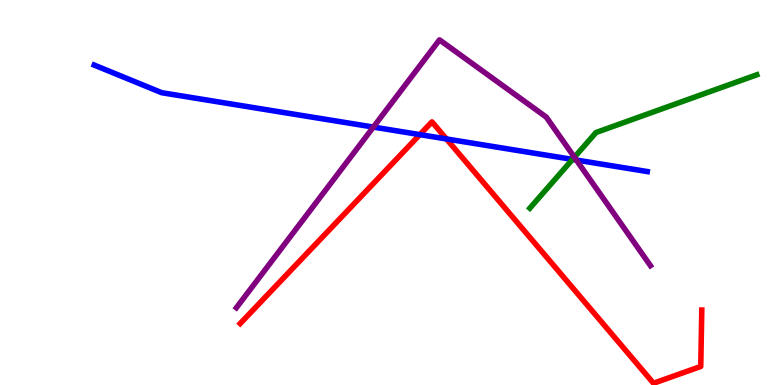[{'lines': ['blue', 'red'], 'intersections': [{'x': 5.42, 'y': 6.5}, {'x': 5.76, 'y': 6.39}]}, {'lines': ['green', 'red'], 'intersections': []}, {'lines': ['purple', 'red'], 'intersections': []}, {'lines': ['blue', 'green'], 'intersections': [{'x': 7.39, 'y': 5.86}]}, {'lines': ['blue', 'purple'], 'intersections': [{'x': 4.82, 'y': 6.7}, {'x': 7.44, 'y': 5.84}]}, {'lines': ['green', 'purple'], 'intersections': [{'x': 7.41, 'y': 5.92}]}]